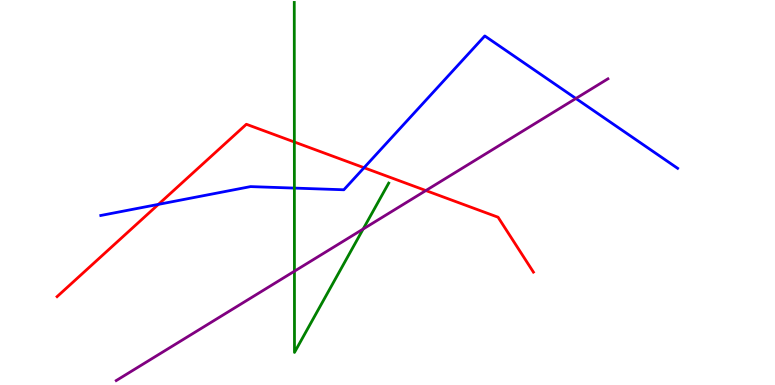[{'lines': ['blue', 'red'], 'intersections': [{'x': 2.04, 'y': 4.69}, {'x': 4.7, 'y': 5.64}]}, {'lines': ['green', 'red'], 'intersections': [{'x': 3.8, 'y': 6.31}]}, {'lines': ['purple', 'red'], 'intersections': [{'x': 5.49, 'y': 5.05}]}, {'lines': ['blue', 'green'], 'intersections': [{'x': 3.8, 'y': 5.11}]}, {'lines': ['blue', 'purple'], 'intersections': [{'x': 7.43, 'y': 7.44}]}, {'lines': ['green', 'purple'], 'intersections': [{'x': 3.8, 'y': 2.96}, {'x': 4.69, 'y': 4.05}]}]